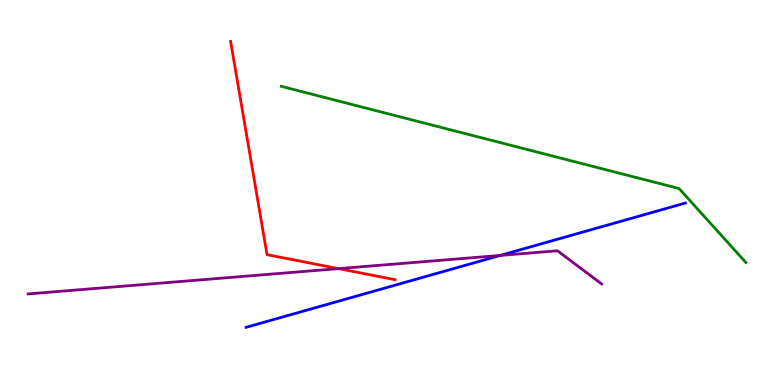[{'lines': ['blue', 'red'], 'intersections': []}, {'lines': ['green', 'red'], 'intersections': []}, {'lines': ['purple', 'red'], 'intersections': [{'x': 4.37, 'y': 3.02}]}, {'lines': ['blue', 'green'], 'intersections': []}, {'lines': ['blue', 'purple'], 'intersections': [{'x': 6.45, 'y': 3.37}]}, {'lines': ['green', 'purple'], 'intersections': []}]